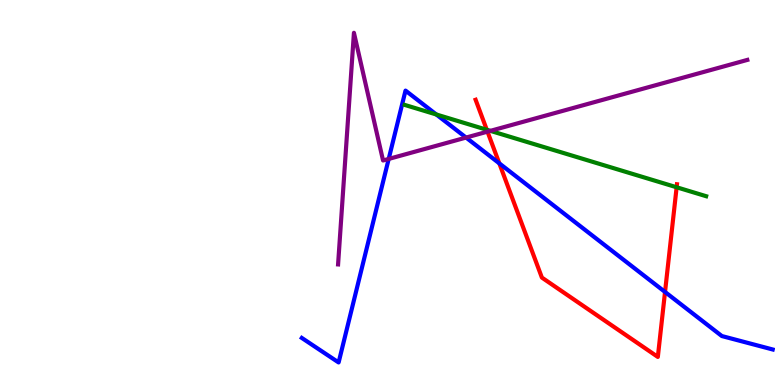[{'lines': ['blue', 'red'], 'intersections': [{'x': 6.44, 'y': 5.76}, {'x': 8.58, 'y': 2.42}]}, {'lines': ['green', 'red'], 'intersections': [{'x': 6.28, 'y': 6.63}, {'x': 8.73, 'y': 5.14}]}, {'lines': ['purple', 'red'], 'intersections': [{'x': 6.29, 'y': 6.58}]}, {'lines': ['blue', 'green'], 'intersections': [{'x': 5.63, 'y': 7.03}]}, {'lines': ['blue', 'purple'], 'intersections': [{'x': 5.02, 'y': 5.87}, {'x': 6.01, 'y': 6.43}]}, {'lines': ['green', 'purple'], 'intersections': [{'x': 6.33, 'y': 6.6}]}]